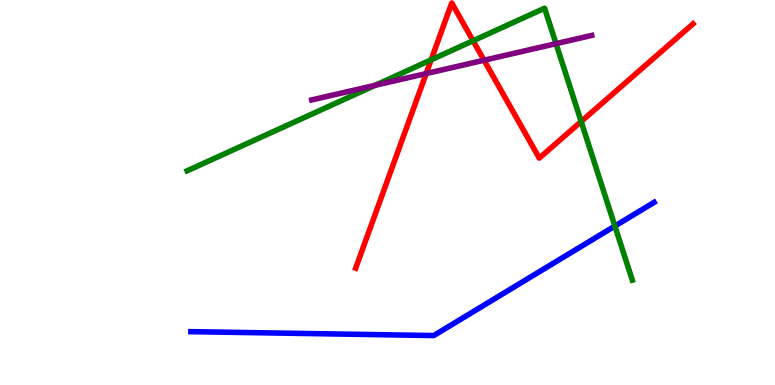[{'lines': ['blue', 'red'], 'intersections': []}, {'lines': ['green', 'red'], 'intersections': [{'x': 5.56, 'y': 8.45}, {'x': 6.1, 'y': 8.94}, {'x': 7.5, 'y': 6.84}]}, {'lines': ['purple', 'red'], 'intersections': [{'x': 5.5, 'y': 8.09}, {'x': 6.25, 'y': 8.44}]}, {'lines': ['blue', 'green'], 'intersections': [{'x': 7.93, 'y': 4.13}]}, {'lines': ['blue', 'purple'], 'intersections': []}, {'lines': ['green', 'purple'], 'intersections': [{'x': 4.84, 'y': 7.78}, {'x': 7.17, 'y': 8.87}]}]